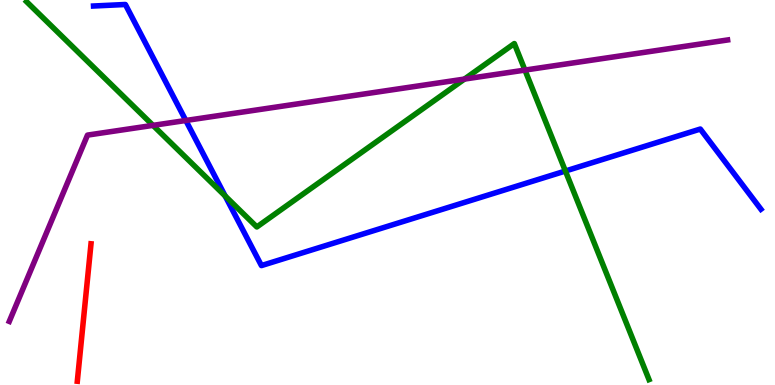[{'lines': ['blue', 'red'], 'intersections': []}, {'lines': ['green', 'red'], 'intersections': []}, {'lines': ['purple', 'red'], 'intersections': []}, {'lines': ['blue', 'green'], 'intersections': [{'x': 2.91, 'y': 4.91}, {'x': 7.3, 'y': 5.56}]}, {'lines': ['blue', 'purple'], 'intersections': [{'x': 2.4, 'y': 6.87}]}, {'lines': ['green', 'purple'], 'intersections': [{'x': 1.97, 'y': 6.74}, {'x': 5.99, 'y': 7.95}, {'x': 6.77, 'y': 8.18}]}]